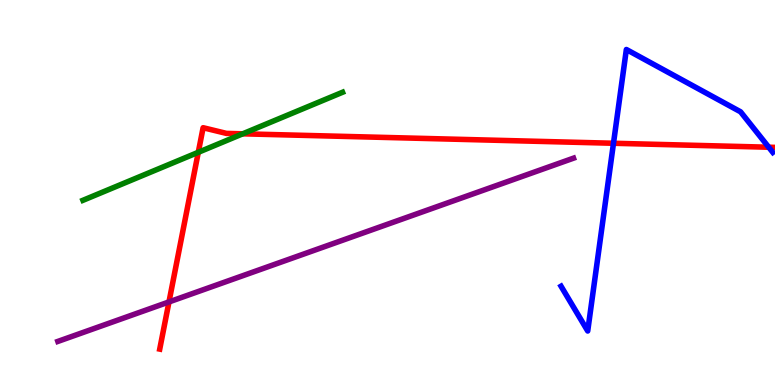[{'lines': ['blue', 'red'], 'intersections': [{'x': 7.92, 'y': 6.28}, {'x': 9.92, 'y': 6.18}]}, {'lines': ['green', 'red'], 'intersections': [{'x': 2.56, 'y': 6.04}, {'x': 3.13, 'y': 6.52}]}, {'lines': ['purple', 'red'], 'intersections': [{'x': 2.18, 'y': 2.16}]}, {'lines': ['blue', 'green'], 'intersections': []}, {'lines': ['blue', 'purple'], 'intersections': []}, {'lines': ['green', 'purple'], 'intersections': []}]